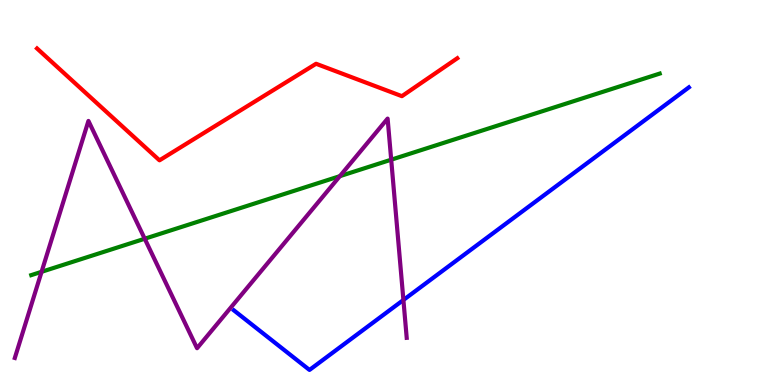[{'lines': ['blue', 'red'], 'intersections': []}, {'lines': ['green', 'red'], 'intersections': []}, {'lines': ['purple', 'red'], 'intersections': []}, {'lines': ['blue', 'green'], 'intersections': []}, {'lines': ['blue', 'purple'], 'intersections': [{'x': 5.21, 'y': 2.21}]}, {'lines': ['green', 'purple'], 'intersections': [{'x': 0.536, 'y': 2.94}, {'x': 1.87, 'y': 3.8}, {'x': 4.39, 'y': 5.42}, {'x': 5.05, 'y': 5.85}]}]